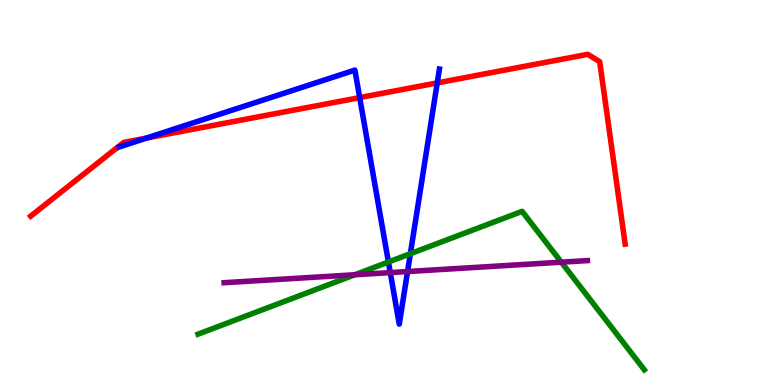[{'lines': ['blue', 'red'], 'intersections': [{'x': 1.89, 'y': 6.41}, {'x': 4.64, 'y': 7.46}, {'x': 5.64, 'y': 7.85}]}, {'lines': ['green', 'red'], 'intersections': []}, {'lines': ['purple', 'red'], 'intersections': []}, {'lines': ['blue', 'green'], 'intersections': [{'x': 5.01, 'y': 3.19}, {'x': 5.29, 'y': 3.41}]}, {'lines': ['blue', 'purple'], 'intersections': [{'x': 5.04, 'y': 2.92}, {'x': 5.26, 'y': 2.95}]}, {'lines': ['green', 'purple'], 'intersections': [{'x': 4.58, 'y': 2.86}, {'x': 7.24, 'y': 3.19}]}]